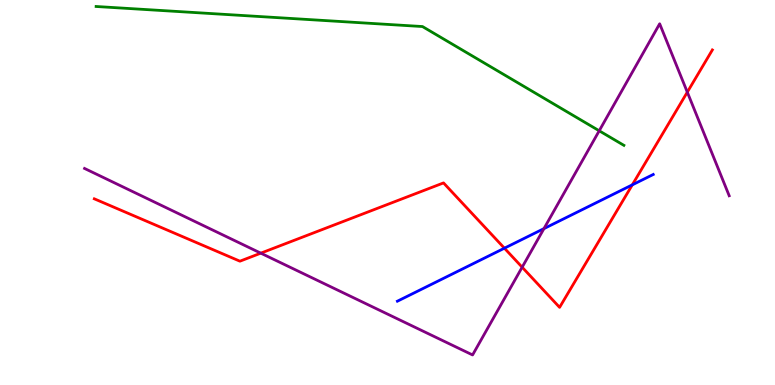[{'lines': ['blue', 'red'], 'intersections': [{'x': 6.51, 'y': 3.55}, {'x': 8.16, 'y': 5.2}]}, {'lines': ['green', 'red'], 'intersections': []}, {'lines': ['purple', 'red'], 'intersections': [{'x': 3.37, 'y': 3.42}, {'x': 6.74, 'y': 3.06}, {'x': 8.87, 'y': 7.61}]}, {'lines': ['blue', 'green'], 'intersections': []}, {'lines': ['blue', 'purple'], 'intersections': [{'x': 7.02, 'y': 4.06}]}, {'lines': ['green', 'purple'], 'intersections': [{'x': 7.73, 'y': 6.6}]}]